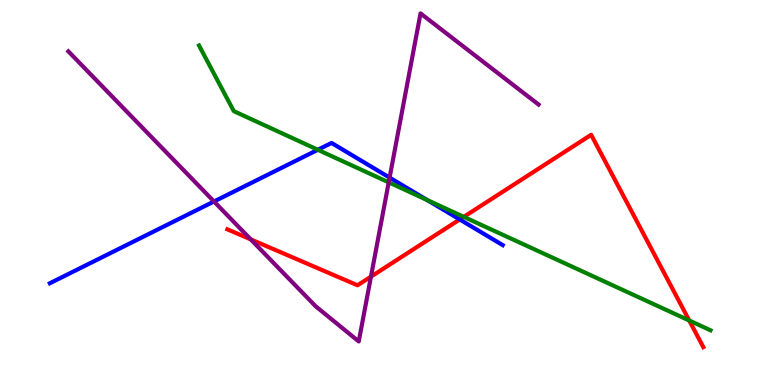[{'lines': ['blue', 'red'], 'intersections': [{'x': 5.93, 'y': 4.3}]}, {'lines': ['green', 'red'], 'intersections': [{'x': 5.98, 'y': 4.37}, {'x': 8.89, 'y': 1.67}]}, {'lines': ['purple', 'red'], 'intersections': [{'x': 3.24, 'y': 3.78}, {'x': 4.79, 'y': 2.81}]}, {'lines': ['blue', 'green'], 'intersections': [{'x': 4.1, 'y': 6.11}, {'x': 5.51, 'y': 4.8}]}, {'lines': ['blue', 'purple'], 'intersections': [{'x': 2.76, 'y': 4.77}, {'x': 5.03, 'y': 5.39}]}, {'lines': ['green', 'purple'], 'intersections': [{'x': 5.02, 'y': 5.26}]}]